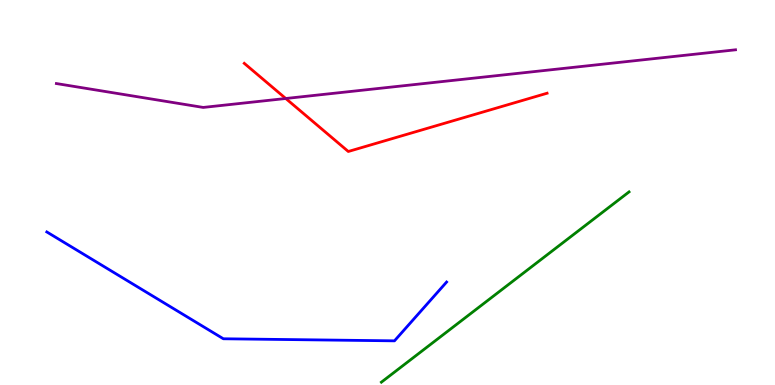[{'lines': ['blue', 'red'], 'intersections': []}, {'lines': ['green', 'red'], 'intersections': []}, {'lines': ['purple', 'red'], 'intersections': [{'x': 3.69, 'y': 7.44}]}, {'lines': ['blue', 'green'], 'intersections': []}, {'lines': ['blue', 'purple'], 'intersections': []}, {'lines': ['green', 'purple'], 'intersections': []}]